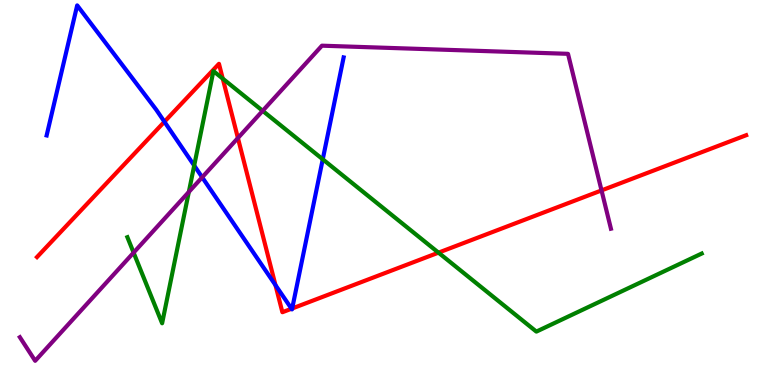[{'lines': ['blue', 'red'], 'intersections': [{'x': 2.12, 'y': 6.84}, {'x': 3.55, 'y': 2.6}, {'x': 3.76, 'y': 1.98}, {'x': 3.77, 'y': 1.99}]}, {'lines': ['green', 'red'], 'intersections': [{'x': 2.87, 'y': 7.96}, {'x': 5.66, 'y': 3.44}]}, {'lines': ['purple', 'red'], 'intersections': [{'x': 3.07, 'y': 6.41}, {'x': 7.76, 'y': 5.05}]}, {'lines': ['blue', 'green'], 'intersections': [{'x': 2.51, 'y': 5.7}, {'x': 4.16, 'y': 5.86}]}, {'lines': ['blue', 'purple'], 'intersections': [{'x': 2.61, 'y': 5.4}]}, {'lines': ['green', 'purple'], 'intersections': [{'x': 1.72, 'y': 3.44}, {'x': 2.44, 'y': 5.01}, {'x': 3.39, 'y': 7.12}]}]